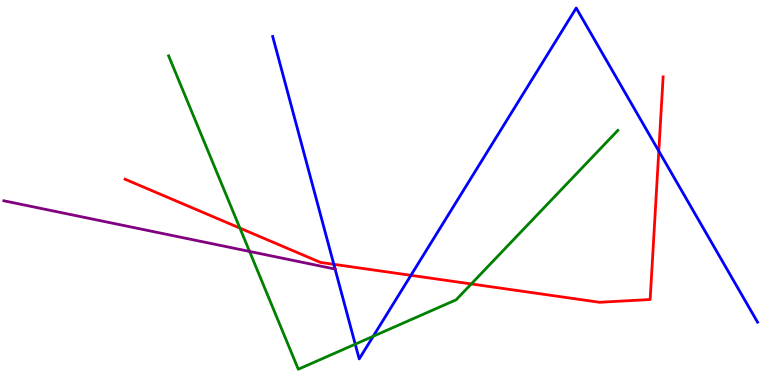[{'lines': ['blue', 'red'], 'intersections': [{'x': 4.31, 'y': 3.13}, {'x': 5.3, 'y': 2.85}, {'x': 8.5, 'y': 6.08}]}, {'lines': ['green', 'red'], 'intersections': [{'x': 3.1, 'y': 4.08}, {'x': 6.08, 'y': 2.62}]}, {'lines': ['purple', 'red'], 'intersections': []}, {'lines': ['blue', 'green'], 'intersections': [{'x': 4.58, 'y': 1.06}, {'x': 4.82, 'y': 1.27}]}, {'lines': ['blue', 'purple'], 'intersections': [{'x': 4.32, 'y': 3.01}]}, {'lines': ['green', 'purple'], 'intersections': [{'x': 3.22, 'y': 3.47}]}]